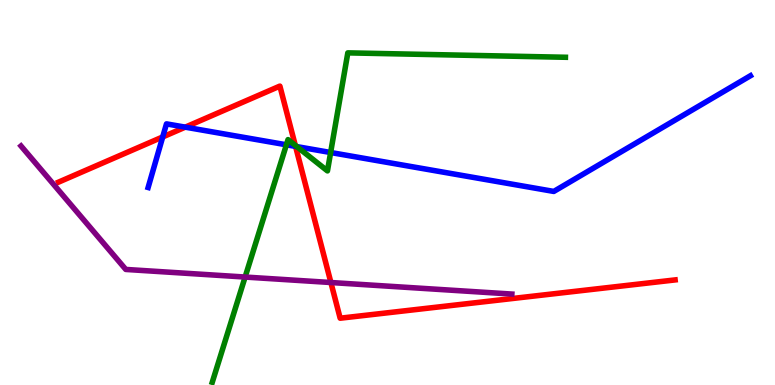[{'lines': ['blue', 'red'], 'intersections': [{'x': 2.1, 'y': 6.44}, {'x': 2.39, 'y': 6.7}, {'x': 3.81, 'y': 6.2}]}, {'lines': ['green', 'red'], 'intersections': [{'x': 3.81, 'y': 6.22}]}, {'lines': ['purple', 'red'], 'intersections': [{'x': 4.27, 'y': 2.66}]}, {'lines': ['blue', 'green'], 'intersections': [{'x': 3.7, 'y': 6.24}, {'x': 3.83, 'y': 6.19}, {'x': 4.27, 'y': 6.04}]}, {'lines': ['blue', 'purple'], 'intersections': []}, {'lines': ['green', 'purple'], 'intersections': [{'x': 3.16, 'y': 2.8}]}]